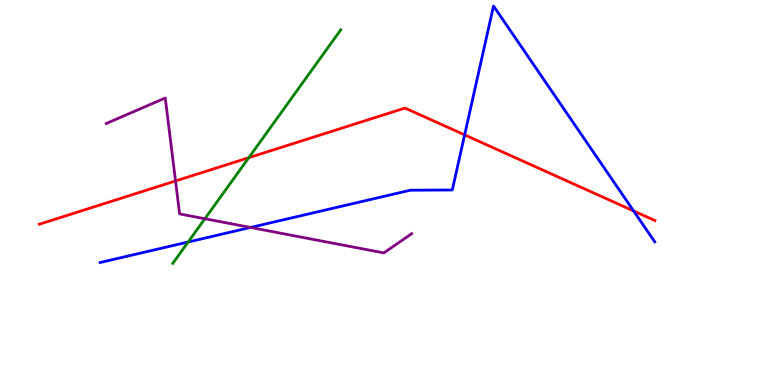[{'lines': ['blue', 'red'], 'intersections': [{'x': 6.0, 'y': 6.5}, {'x': 8.18, 'y': 4.52}]}, {'lines': ['green', 'red'], 'intersections': [{'x': 3.21, 'y': 5.9}]}, {'lines': ['purple', 'red'], 'intersections': [{'x': 2.26, 'y': 5.3}]}, {'lines': ['blue', 'green'], 'intersections': [{'x': 2.43, 'y': 3.71}]}, {'lines': ['blue', 'purple'], 'intersections': [{'x': 3.23, 'y': 4.09}]}, {'lines': ['green', 'purple'], 'intersections': [{'x': 2.64, 'y': 4.32}]}]